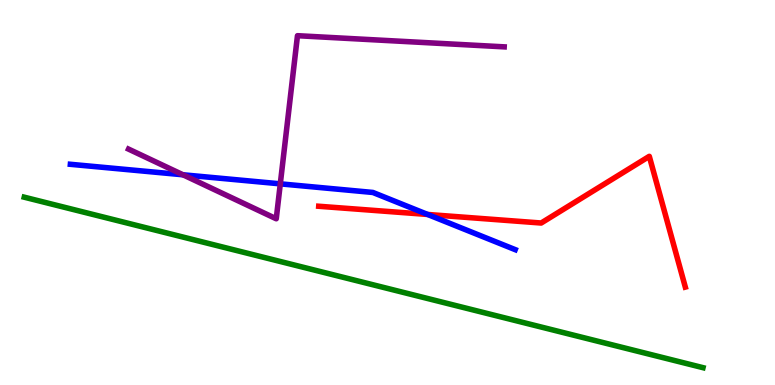[{'lines': ['blue', 'red'], 'intersections': [{'x': 5.52, 'y': 4.43}]}, {'lines': ['green', 'red'], 'intersections': []}, {'lines': ['purple', 'red'], 'intersections': []}, {'lines': ['blue', 'green'], 'intersections': []}, {'lines': ['blue', 'purple'], 'intersections': [{'x': 2.36, 'y': 5.46}, {'x': 3.62, 'y': 5.22}]}, {'lines': ['green', 'purple'], 'intersections': []}]